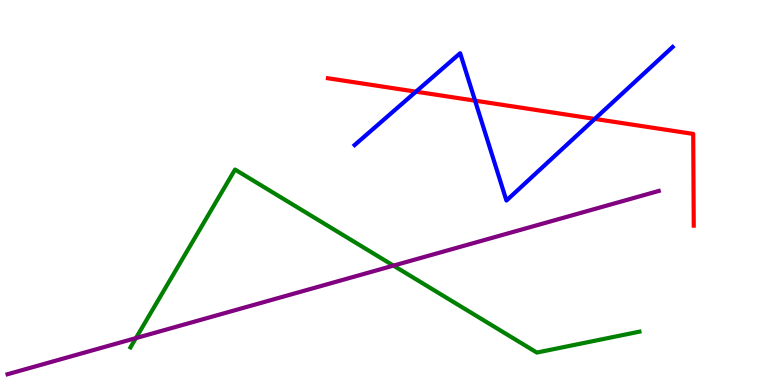[{'lines': ['blue', 'red'], 'intersections': [{'x': 5.37, 'y': 7.62}, {'x': 6.13, 'y': 7.39}, {'x': 7.67, 'y': 6.91}]}, {'lines': ['green', 'red'], 'intersections': []}, {'lines': ['purple', 'red'], 'intersections': []}, {'lines': ['blue', 'green'], 'intersections': []}, {'lines': ['blue', 'purple'], 'intersections': []}, {'lines': ['green', 'purple'], 'intersections': [{'x': 1.75, 'y': 1.22}, {'x': 5.08, 'y': 3.1}]}]